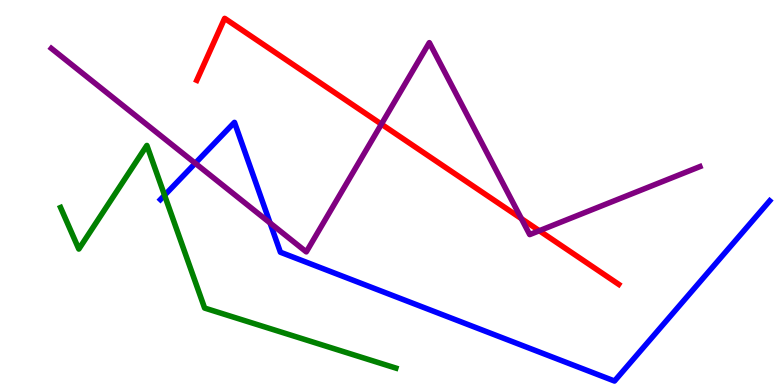[{'lines': ['blue', 'red'], 'intersections': []}, {'lines': ['green', 'red'], 'intersections': []}, {'lines': ['purple', 'red'], 'intersections': [{'x': 4.92, 'y': 6.78}, {'x': 6.73, 'y': 4.32}, {'x': 6.96, 'y': 4.01}]}, {'lines': ['blue', 'green'], 'intersections': [{'x': 2.12, 'y': 4.93}]}, {'lines': ['blue', 'purple'], 'intersections': [{'x': 2.52, 'y': 5.76}, {'x': 3.48, 'y': 4.21}]}, {'lines': ['green', 'purple'], 'intersections': []}]